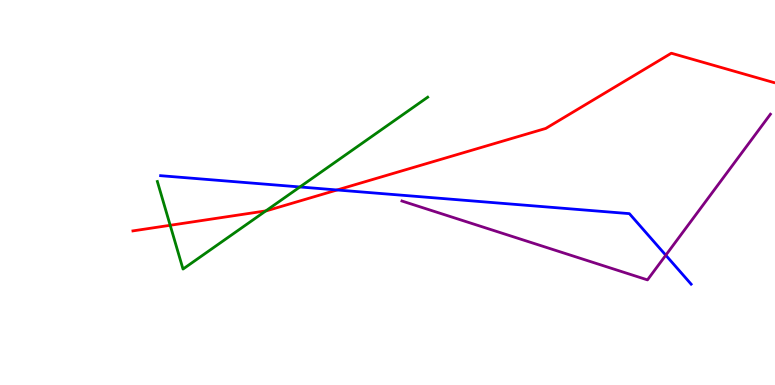[{'lines': ['blue', 'red'], 'intersections': [{'x': 4.35, 'y': 5.07}]}, {'lines': ['green', 'red'], 'intersections': [{'x': 2.2, 'y': 4.15}, {'x': 3.43, 'y': 4.52}]}, {'lines': ['purple', 'red'], 'intersections': []}, {'lines': ['blue', 'green'], 'intersections': [{'x': 3.87, 'y': 5.14}]}, {'lines': ['blue', 'purple'], 'intersections': [{'x': 8.59, 'y': 3.37}]}, {'lines': ['green', 'purple'], 'intersections': []}]